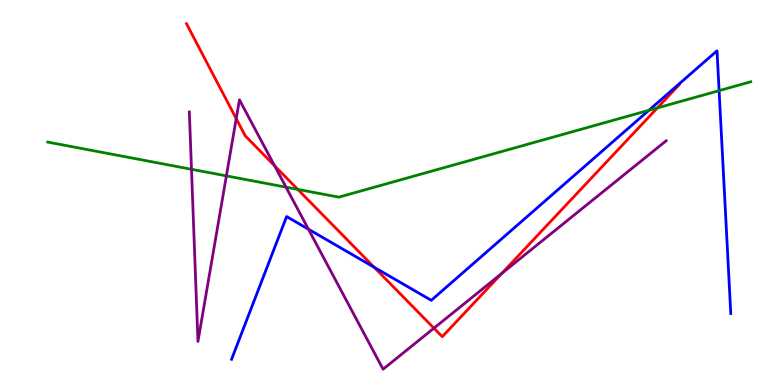[{'lines': ['blue', 'red'], 'intersections': [{'x': 4.83, 'y': 3.06}]}, {'lines': ['green', 'red'], 'intersections': [{'x': 3.84, 'y': 5.08}, {'x': 8.48, 'y': 7.2}]}, {'lines': ['purple', 'red'], 'intersections': [{'x': 3.05, 'y': 6.92}, {'x': 3.54, 'y': 5.69}, {'x': 5.6, 'y': 1.48}, {'x': 6.47, 'y': 2.9}]}, {'lines': ['blue', 'green'], 'intersections': [{'x': 8.37, 'y': 7.13}, {'x': 9.28, 'y': 7.65}]}, {'lines': ['blue', 'purple'], 'intersections': [{'x': 3.98, 'y': 4.05}]}, {'lines': ['green', 'purple'], 'intersections': [{'x': 2.47, 'y': 5.6}, {'x': 2.92, 'y': 5.43}, {'x': 3.69, 'y': 5.14}]}]